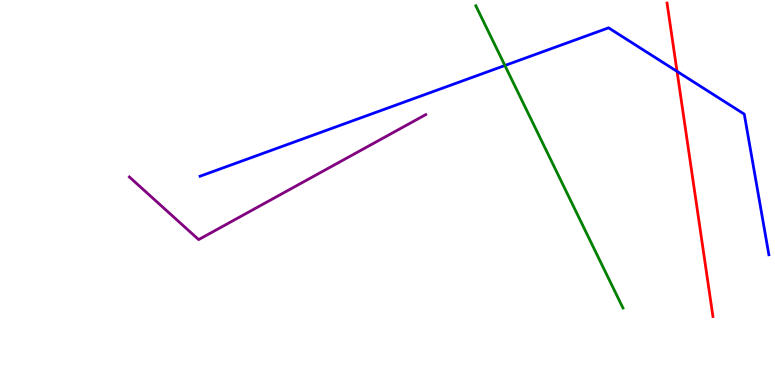[{'lines': ['blue', 'red'], 'intersections': [{'x': 8.74, 'y': 8.15}]}, {'lines': ['green', 'red'], 'intersections': []}, {'lines': ['purple', 'red'], 'intersections': []}, {'lines': ['blue', 'green'], 'intersections': [{'x': 6.51, 'y': 8.3}]}, {'lines': ['blue', 'purple'], 'intersections': []}, {'lines': ['green', 'purple'], 'intersections': []}]